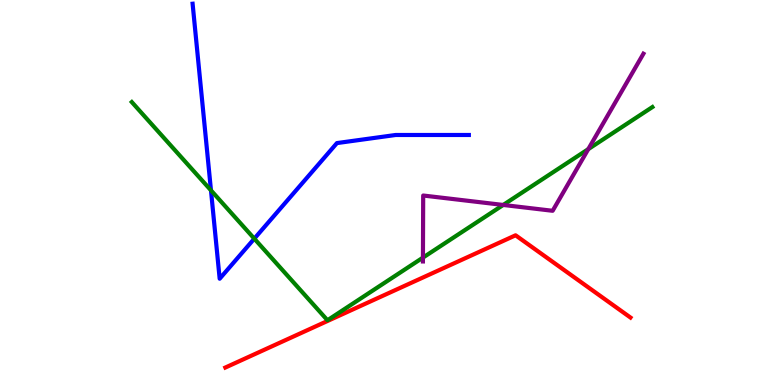[{'lines': ['blue', 'red'], 'intersections': []}, {'lines': ['green', 'red'], 'intersections': []}, {'lines': ['purple', 'red'], 'intersections': []}, {'lines': ['blue', 'green'], 'intersections': [{'x': 2.72, 'y': 5.06}, {'x': 3.28, 'y': 3.8}]}, {'lines': ['blue', 'purple'], 'intersections': []}, {'lines': ['green', 'purple'], 'intersections': [{'x': 5.46, 'y': 3.31}, {'x': 6.49, 'y': 4.68}, {'x': 7.59, 'y': 6.13}]}]